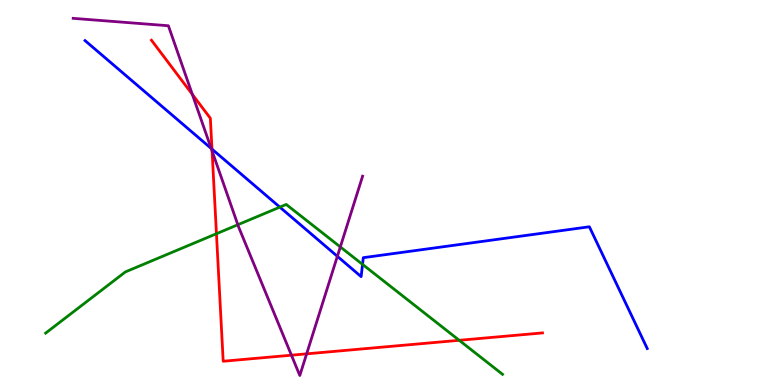[{'lines': ['blue', 'red'], 'intersections': [{'x': 2.74, 'y': 6.13}]}, {'lines': ['green', 'red'], 'intersections': [{'x': 2.79, 'y': 3.93}, {'x': 5.93, 'y': 1.16}]}, {'lines': ['purple', 'red'], 'intersections': [{'x': 2.48, 'y': 7.55}, {'x': 2.74, 'y': 6.08}, {'x': 3.76, 'y': 0.774}, {'x': 3.96, 'y': 0.809}]}, {'lines': ['blue', 'green'], 'intersections': [{'x': 3.61, 'y': 4.62}, {'x': 4.68, 'y': 3.13}]}, {'lines': ['blue', 'purple'], 'intersections': [{'x': 2.73, 'y': 6.14}, {'x': 4.35, 'y': 3.34}]}, {'lines': ['green', 'purple'], 'intersections': [{'x': 3.07, 'y': 4.16}, {'x': 4.39, 'y': 3.59}]}]